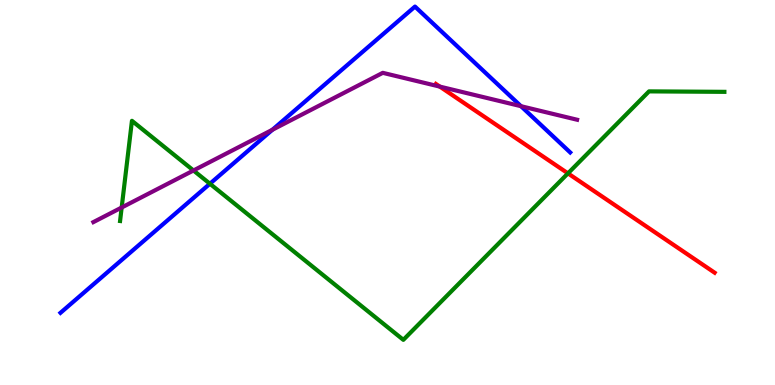[{'lines': ['blue', 'red'], 'intersections': []}, {'lines': ['green', 'red'], 'intersections': [{'x': 7.33, 'y': 5.5}]}, {'lines': ['purple', 'red'], 'intersections': [{'x': 5.67, 'y': 7.75}]}, {'lines': ['blue', 'green'], 'intersections': [{'x': 2.71, 'y': 5.23}]}, {'lines': ['blue', 'purple'], 'intersections': [{'x': 3.51, 'y': 6.63}, {'x': 6.72, 'y': 7.24}]}, {'lines': ['green', 'purple'], 'intersections': [{'x': 1.57, 'y': 4.61}, {'x': 2.5, 'y': 5.57}]}]